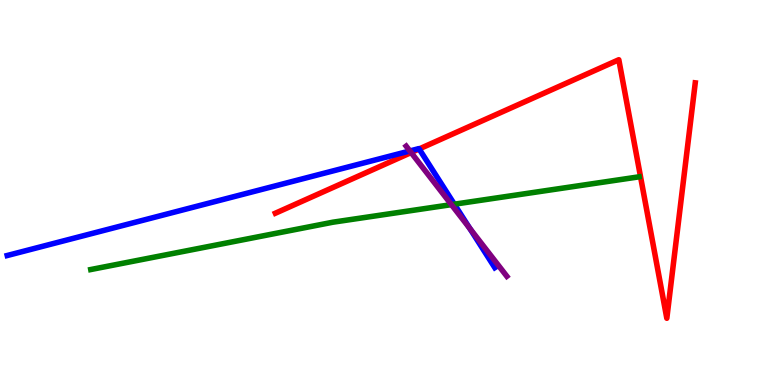[{'lines': ['blue', 'red'], 'intersections': [{'x': 5.41, 'y': 6.13}]}, {'lines': ['green', 'red'], 'intersections': []}, {'lines': ['purple', 'red'], 'intersections': [{'x': 5.3, 'y': 6.04}]}, {'lines': ['blue', 'green'], 'intersections': [{'x': 5.86, 'y': 4.7}]}, {'lines': ['blue', 'purple'], 'intersections': [{'x': 5.29, 'y': 6.08}, {'x': 6.06, 'y': 4.07}]}, {'lines': ['green', 'purple'], 'intersections': [{'x': 5.82, 'y': 4.68}]}]